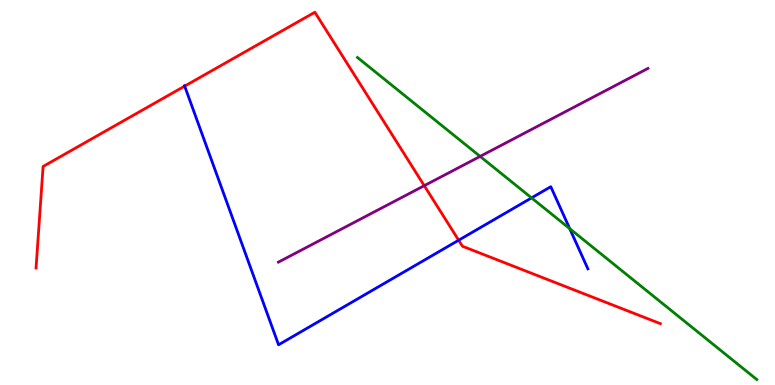[{'lines': ['blue', 'red'], 'intersections': [{'x': 2.38, 'y': 7.76}, {'x': 5.92, 'y': 3.76}]}, {'lines': ['green', 'red'], 'intersections': []}, {'lines': ['purple', 'red'], 'intersections': [{'x': 5.47, 'y': 5.18}]}, {'lines': ['blue', 'green'], 'intersections': [{'x': 6.86, 'y': 4.86}, {'x': 7.35, 'y': 4.06}]}, {'lines': ['blue', 'purple'], 'intersections': []}, {'lines': ['green', 'purple'], 'intersections': [{'x': 6.19, 'y': 5.94}]}]